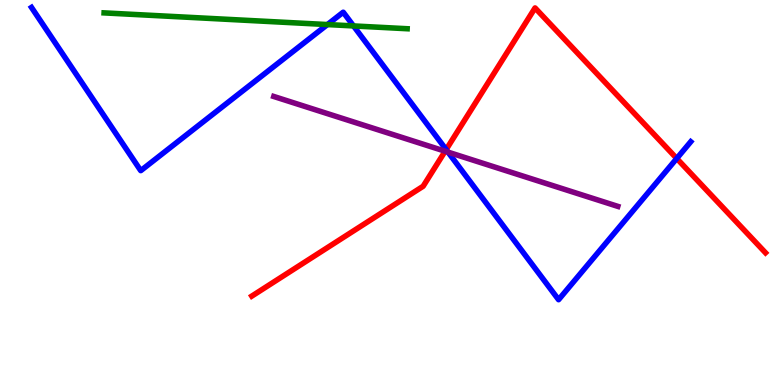[{'lines': ['blue', 'red'], 'intersections': [{'x': 5.76, 'y': 6.11}, {'x': 8.73, 'y': 5.88}]}, {'lines': ['green', 'red'], 'intersections': []}, {'lines': ['purple', 'red'], 'intersections': [{'x': 5.74, 'y': 6.07}]}, {'lines': ['blue', 'green'], 'intersections': [{'x': 4.22, 'y': 9.36}, {'x': 4.56, 'y': 9.33}]}, {'lines': ['blue', 'purple'], 'intersections': [{'x': 5.78, 'y': 6.05}]}, {'lines': ['green', 'purple'], 'intersections': []}]